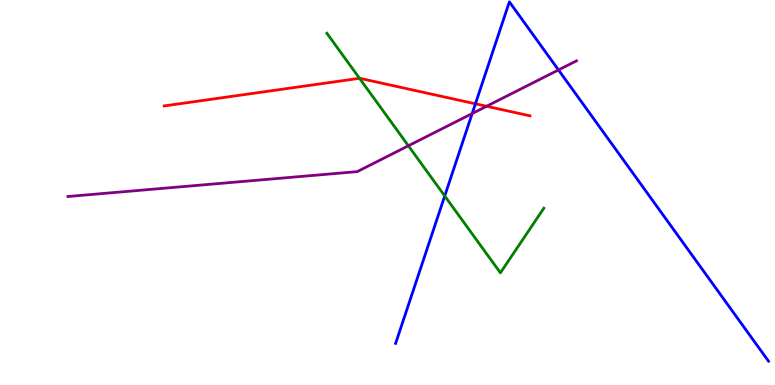[{'lines': ['blue', 'red'], 'intersections': [{'x': 6.13, 'y': 7.3}]}, {'lines': ['green', 'red'], 'intersections': [{'x': 4.64, 'y': 7.97}]}, {'lines': ['purple', 'red'], 'intersections': [{'x': 6.28, 'y': 7.24}]}, {'lines': ['blue', 'green'], 'intersections': [{'x': 5.74, 'y': 4.91}]}, {'lines': ['blue', 'purple'], 'intersections': [{'x': 6.09, 'y': 7.05}, {'x': 7.21, 'y': 8.18}]}, {'lines': ['green', 'purple'], 'intersections': [{'x': 5.27, 'y': 6.21}]}]